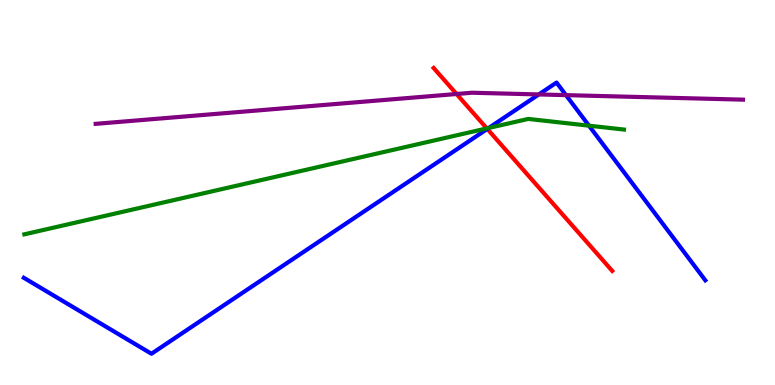[{'lines': ['blue', 'red'], 'intersections': [{'x': 6.29, 'y': 6.65}]}, {'lines': ['green', 'red'], 'intersections': [{'x': 6.28, 'y': 6.66}]}, {'lines': ['purple', 'red'], 'intersections': [{'x': 5.89, 'y': 7.56}]}, {'lines': ['blue', 'green'], 'intersections': [{'x': 6.31, 'y': 6.68}, {'x': 7.6, 'y': 6.74}]}, {'lines': ['blue', 'purple'], 'intersections': [{'x': 6.95, 'y': 7.55}, {'x': 7.3, 'y': 7.53}]}, {'lines': ['green', 'purple'], 'intersections': []}]